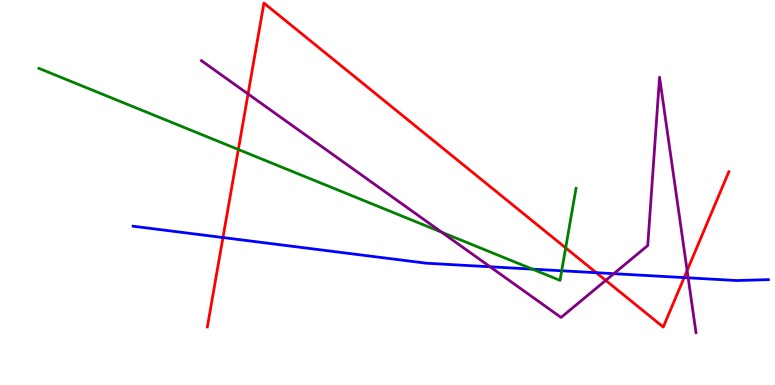[{'lines': ['blue', 'red'], 'intersections': [{'x': 2.88, 'y': 3.83}, {'x': 7.69, 'y': 2.92}, {'x': 8.83, 'y': 2.79}]}, {'lines': ['green', 'red'], 'intersections': [{'x': 3.08, 'y': 6.12}, {'x': 7.3, 'y': 3.56}]}, {'lines': ['purple', 'red'], 'intersections': [{'x': 3.2, 'y': 7.56}, {'x': 7.82, 'y': 2.72}, {'x': 8.87, 'y': 2.97}]}, {'lines': ['blue', 'green'], 'intersections': [{'x': 6.87, 'y': 3.01}, {'x': 7.25, 'y': 2.97}]}, {'lines': ['blue', 'purple'], 'intersections': [{'x': 6.32, 'y': 3.07}, {'x': 7.92, 'y': 2.89}, {'x': 8.88, 'y': 2.78}]}, {'lines': ['green', 'purple'], 'intersections': [{'x': 5.7, 'y': 3.97}]}]